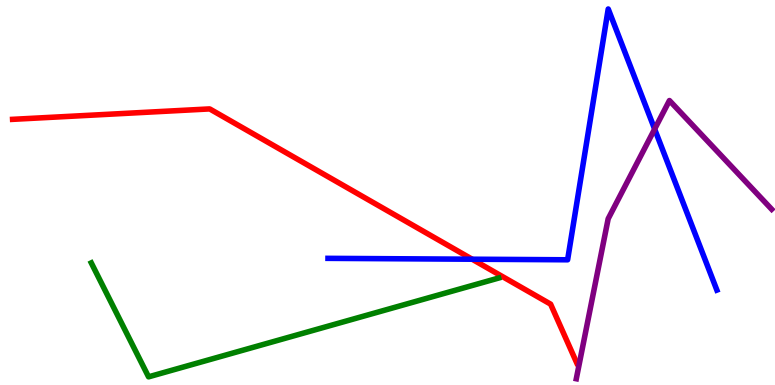[{'lines': ['blue', 'red'], 'intersections': [{'x': 6.09, 'y': 3.27}]}, {'lines': ['green', 'red'], 'intersections': []}, {'lines': ['purple', 'red'], 'intersections': []}, {'lines': ['blue', 'green'], 'intersections': []}, {'lines': ['blue', 'purple'], 'intersections': [{'x': 8.45, 'y': 6.65}]}, {'lines': ['green', 'purple'], 'intersections': []}]